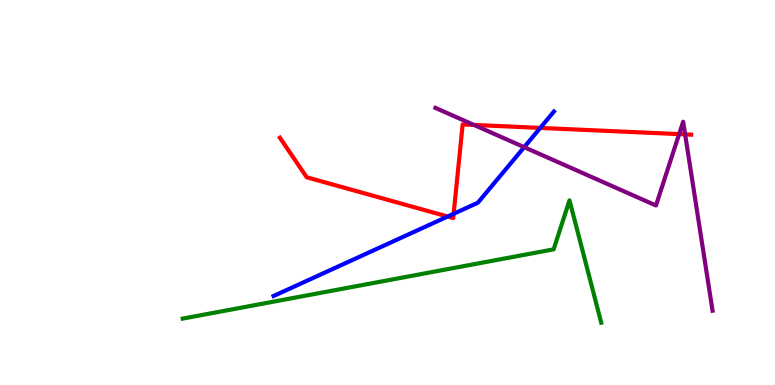[{'lines': ['blue', 'red'], 'intersections': [{'x': 5.78, 'y': 4.38}, {'x': 5.85, 'y': 4.45}, {'x': 6.97, 'y': 6.68}]}, {'lines': ['green', 'red'], 'intersections': []}, {'lines': ['purple', 'red'], 'intersections': [{'x': 6.12, 'y': 6.75}, {'x': 8.76, 'y': 6.52}, {'x': 8.84, 'y': 6.51}]}, {'lines': ['blue', 'green'], 'intersections': []}, {'lines': ['blue', 'purple'], 'intersections': [{'x': 6.76, 'y': 6.18}]}, {'lines': ['green', 'purple'], 'intersections': []}]